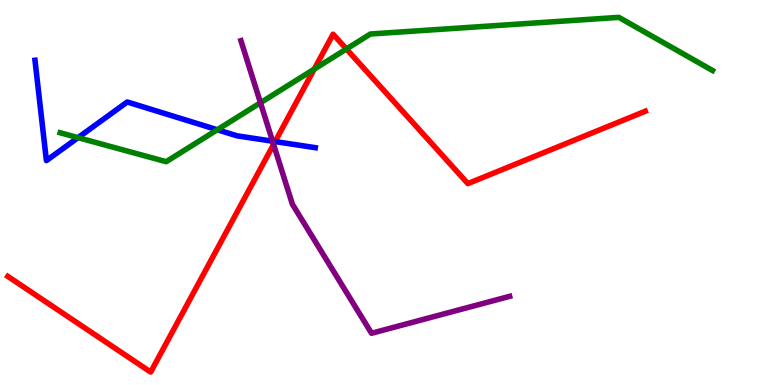[{'lines': ['blue', 'red'], 'intersections': [{'x': 3.55, 'y': 6.32}]}, {'lines': ['green', 'red'], 'intersections': [{'x': 4.05, 'y': 8.2}, {'x': 4.47, 'y': 8.73}]}, {'lines': ['purple', 'red'], 'intersections': [{'x': 3.53, 'y': 6.25}]}, {'lines': ['blue', 'green'], 'intersections': [{'x': 1.01, 'y': 6.42}, {'x': 2.8, 'y': 6.63}]}, {'lines': ['blue', 'purple'], 'intersections': [{'x': 3.52, 'y': 6.33}]}, {'lines': ['green', 'purple'], 'intersections': [{'x': 3.36, 'y': 7.33}]}]